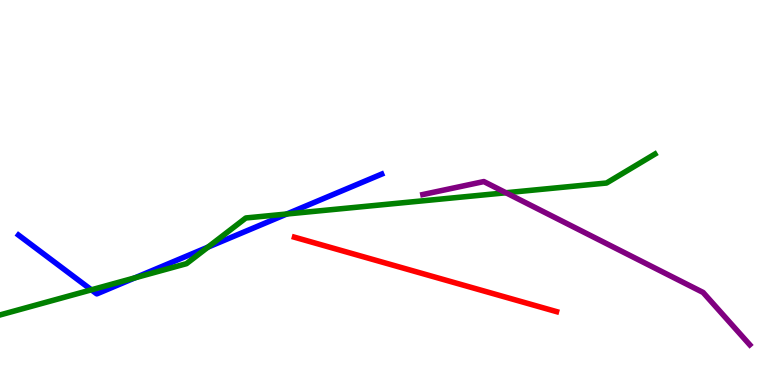[{'lines': ['blue', 'red'], 'intersections': []}, {'lines': ['green', 'red'], 'intersections': []}, {'lines': ['purple', 'red'], 'intersections': []}, {'lines': ['blue', 'green'], 'intersections': [{'x': 1.18, 'y': 2.47}, {'x': 1.74, 'y': 2.78}, {'x': 2.68, 'y': 3.58}, {'x': 3.7, 'y': 4.44}]}, {'lines': ['blue', 'purple'], 'intersections': []}, {'lines': ['green', 'purple'], 'intersections': [{'x': 6.53, 'y': 4.99}]}]